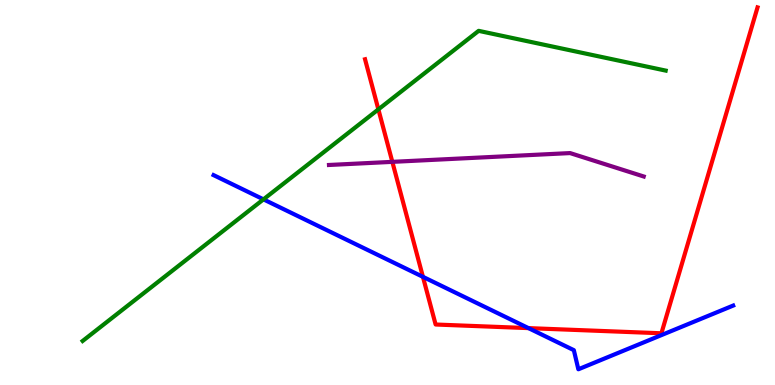[{'lines': ['blue', 'red'], 'intersections': [{'x': 5.46, 'y': 2.81}, {'x': 6.82, 'y': 1.48}]}, {'lines': ['green', 'red'], 'intersections': [{'x': 4.88, 'y': 7.16}]}, {'lines': ['purple', 'red'], 'intersections': [{'x': 5.06, 'y': 5.8}]}, {'lines': ['blue', 'green'], 'intersections': [{'x': 3.4, 'y': 4.82}]}, {'lines': ['blue', 'purple'], 'intersections': []}, {'lines': ['green', 'purple'], 'intersections': []}]